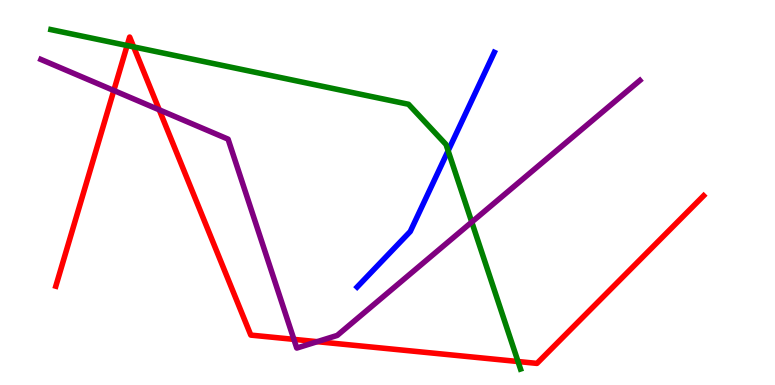[{'lines': ['blue', 'red'], 'intersections': []}, {'lines': ['green', 'red'], 'intersections': [{'x': 1.64, 'y': 8.82}, {'x': 1.72, 'y': 8.78}, {'x': 6.68, 'y': 0.61}]}, {'lines': ['purple', 'red'], 'intersections': [{'x': 1.47, 'y': 7.65}, {'x': 2.05, 'y': 7.15}, {'x': 3.79, 'y': 1.19}, {'x': 4.09, 'y': 1.13}]}, {'lines': ['blue', 'green'], 'intersections': [{'x': 5.78, 'y': 6.08}]}, {'lines': ['blue', 'purple'], 'intersections': []}, {'lines': ['green', 'purple'], 'intersections': [{'x': 6.09, 'y': 4.23}]}]